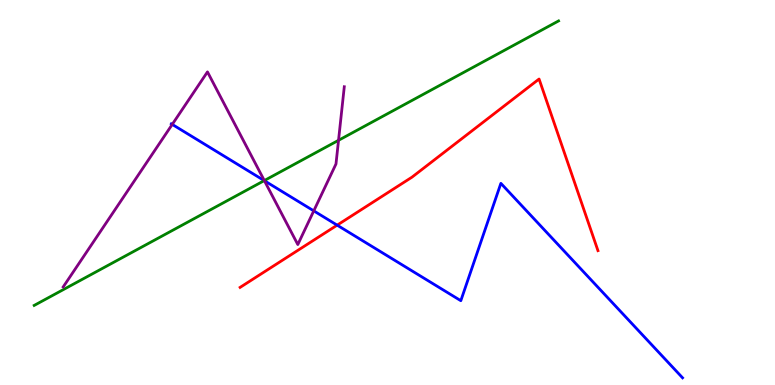[{'lines': ['blue', 'red'], 'intersections': [{'x': 4.35, 'y': 4.15}]}, {'lines': ['green', 'red'], 'intersections': []}, {'lines': ['purple', 'red'], 'intersections': []}, {'lines': ['blue', 'green'], 'intersections': [{'x': 3.41, 'y': 5.31}]}, {'lines': ['blue', 'purple'], 'intersections': [{'x': 2.22, 'y': 6.77}, {'x': 3.41, 'y': 5.31}, {'x': 4.05, 'y': 4.52}]}, {'lines': ['green', 'purple'], 'intersections': [{'x': 3.41, 'y': 5.31}, {'x': 4.37, 'y': 6.36}]}]